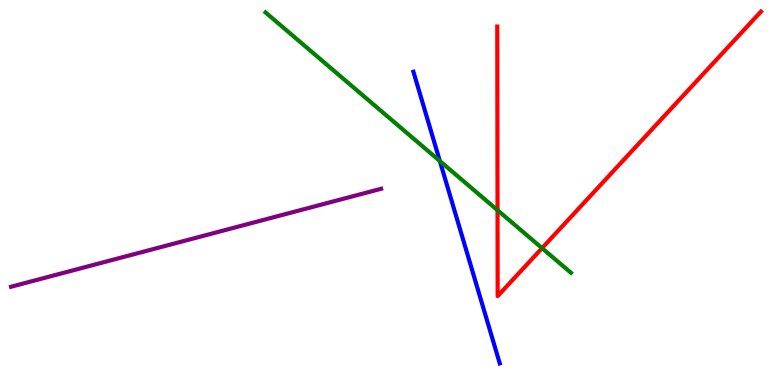[{'lines': ['blue', 'red'], 'intersections': []}, {'lines': ['green', 'red'], 'intersections': [{'x': 6.42, 'y': 4.54}, {'x': 6.99, 'y': 3.55}]}, {'lines': ['purple', 'red'], 'intersections': []}, {'lines': ['blue', 'green'], 'intersections': [{'x': 5.68, 'y': 5.82}]}, {'lines': ['blue', 'purple'], 'intersections': []}, {'lines': ['green', 'purple'], 'intersections': []}]